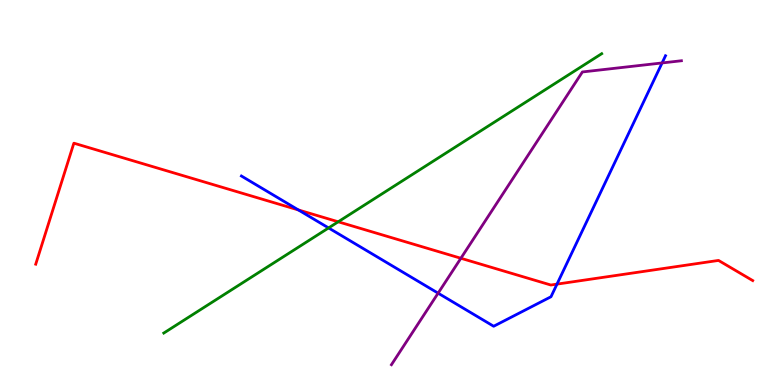[{'lines': ['blue', 'red'], 'intersections': [{'x': 3.85, 'y': 4.55}, {'x': 7.19, 'y': 2.62}]}, {'lines': ['green', 'red'], 'intersections': [{'x': 4.36, 'y': 4.24}]}, {'lines': ['purple', 'red'], 'intersections': [{'x': 5.95, 'y': 3.29}]}, {'lines': ['blue', 'green'], 'intersections': [{'x': 4.24, 'y': 4.08}]}, {'lines': ['blue', 'purple'], 'intersections': [{'x': 5.65, 'y': 2.39}, {'x': 8.54, 'y': 8.37}]}, {'lines': ['green', 'purple'], 'intersections': []}]